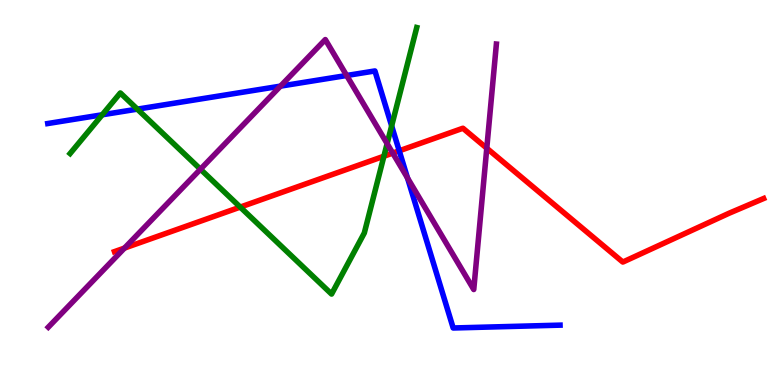[{'lines': ['blue', 'red'], 'intersections': [{'x': 5.15, 'y': 6.08}]}, {'lines': ['green', 'red'], 'intersections': [{'x': 3.1, 'y': 4.62}, {'x': 4.95, 'y': 5.94}]}, {'lines': ['purple', 'red'], 'intersections': [{'x': 1.61, 'y': 3.56}, {'x': 5.07, 'y': 6.02}, {'x': 6.28, 'y': 6.15}]}, {'lines': ['blue', 'green'], 'intersections': [{'x': 1.32, 'y': 7.02}, {'x': 1.77, 'y': 7.17}, {'x': 5.05, 'y': 6.73}]}, {'lines': ['blue', 'purple'], 'intersections': [{'x': 3.62, 'y': 7.76}, {'x': 4.47, 'y': 8.04}, {'x': 5.26, 'y': 5.38}]}, {'lines': ['green', 'purple'], 'intersections': [{'x': 2.59, 'y': 5.6}, {'x': 5.0, 'y': 6.27}]}]